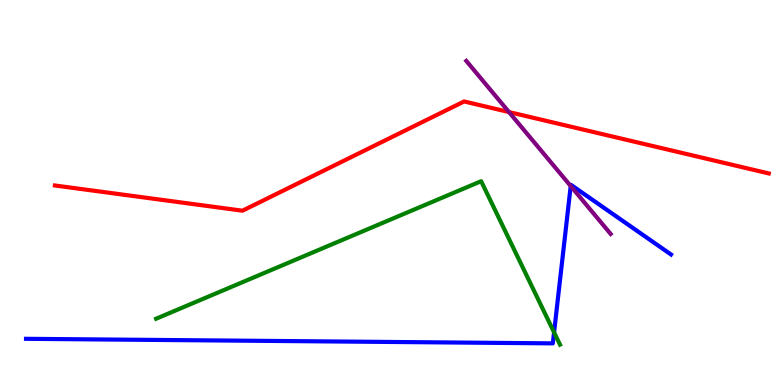[{'lines': ['blue', 'red'], 'intersections': []}, {'lines': ['green', 'red'], 'intersections': []}, {'lines': ['purple', 'red'], 'intersections': [{'x': 6.57, 'y': 7.09}]}, {'lines': ['blue', 'green'], 'intersections': [{'x': 7.15, 'y': 1.37}]}, {'lines': ['blue', 'purple'], 'intersections': [{'x': 7.36, 'y': 5.17}]}, {'lines': ['green', 'purple'], 'intersections': []}]